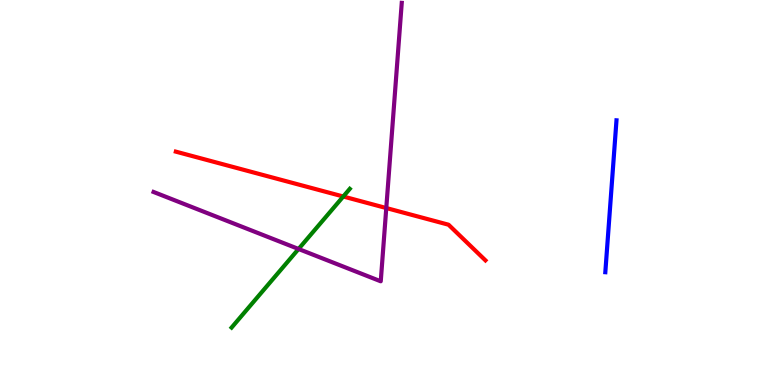[{'lines': ['blue', 'red'], 'intersections': []}, {'lines': ['green', 'red'], 'intersections': [{'x': 4.43, 'y': 4.9}]}, {'lines': ['purple', 'red'], 'intersections': [{'x': 4.98, 'y': 4.6}]}, {'lines': ['blue', 'green'], 'intersections': []}, {'lines': ['blue', 'purple'], 'intersections': []}, {'lines': ['green', 'purple'], 'intersections': [{'x': 3.85, 'y': 3.53}]}]